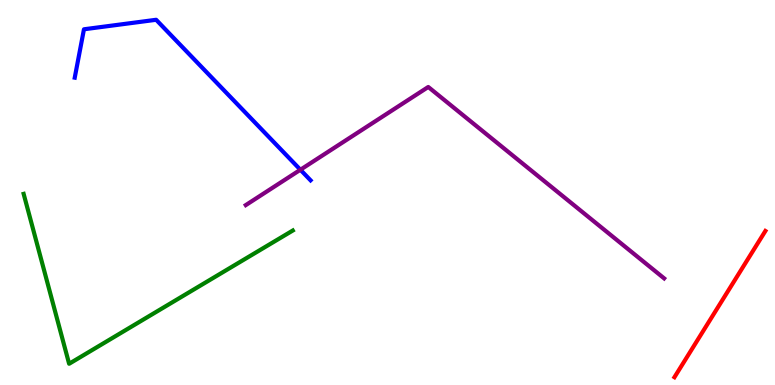[{'lines': ['blue', 'red'], 'intersections': []}, {'lines': ['green', 'red'], 'intersections': []}, {'lines': ['purple', 'red'], 'intersections': []}, {'lines': ['blue', 'green'], 'intersections': []}, {'lines': ['blue', 'purple'], 'intersections': [{'x': 3.88, 'y': 5.59}]}, {'lines': ['green', 'purple'], 'intersections': []}]